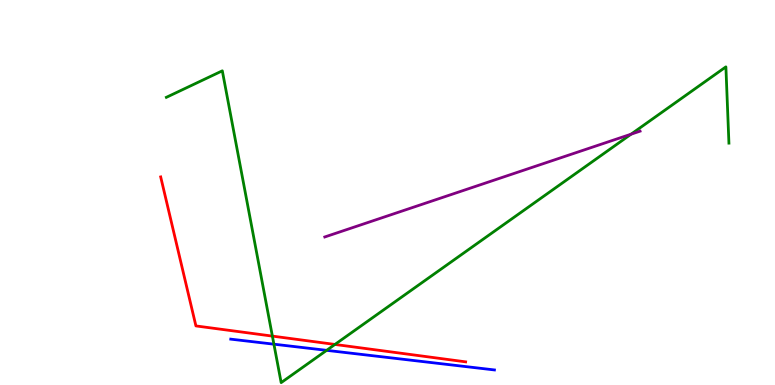[{'lines': ['blue', 'red'], 'intersections': []}, {'lines': ['green', 'red'], 'intersections': [{'x': 3.51, 'y': 1.27}, {'x': 4.32, 'y': 1.05}]}, {'lines': ['purple', 'red'], 'intersections': []}, {'lines': ['blue', 'green'], 'intersections': [{'x': 3.53, 'y': 1.06}, {'x': 4.21, 'y': 0.9}]}, {'lines': ['blue', 'purple'], 'intersections': []}, {'lines': ['green', 'purple'], 'intersections': [{'x': 8.14, 'y': 6.51}]}]